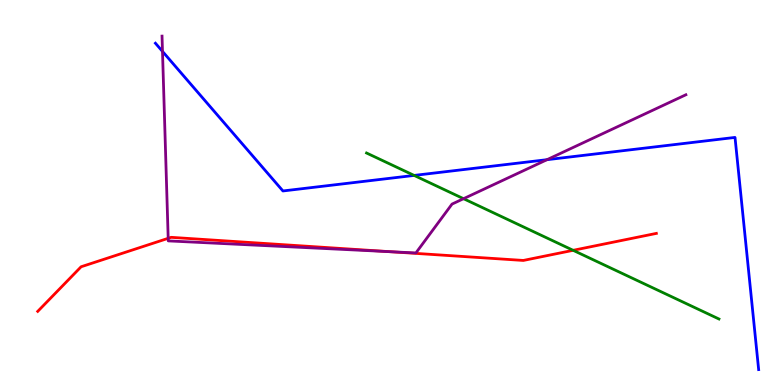[{'lines': ['blue', 'red'], 'intersections': []}, {'lines': ['green', 'red'], 'intersections': [{'x': 7.4, 'y': 3.5}]}, {'lines': ['purple', 'red'], 'intersections': [{'x': 2.17, 'y': 3.81}, {'x': 5.04, 'y': 3.46}]}, {'lines': ['blue', 'green'], 'intersections': [{'x': 5.34, 'y': 5.44}]}, {'lines': ['blue', 'purple'], 'intersections': [{'x': 2.1, 'y': 8.66}, {'x': 7.06, 'y': 5.85}]}, {'lines': ['green', 'purple'], 'intersections': [{'x': 5.98, 'y': 4.84}]}]